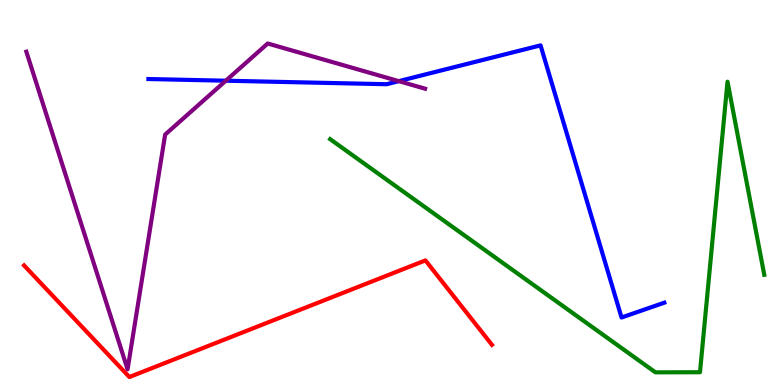[{'lines': ['blue', 'red'], 'intersections': []}, {'lines': ['green', 'red'], 'intersections': []}, {'lines': ['purple', 'red'], 'intersections': []}, {'lines': ['blue', 'green'], 'intersections': []}, {'lines': ['blue', 'purple'], 'intersections': [{'x': 2.91, 'y': 7.9}, {'x': 5.15, 'y': 7.89}]}, {'lines': ['green', 'purple'], 'intersections': []}]